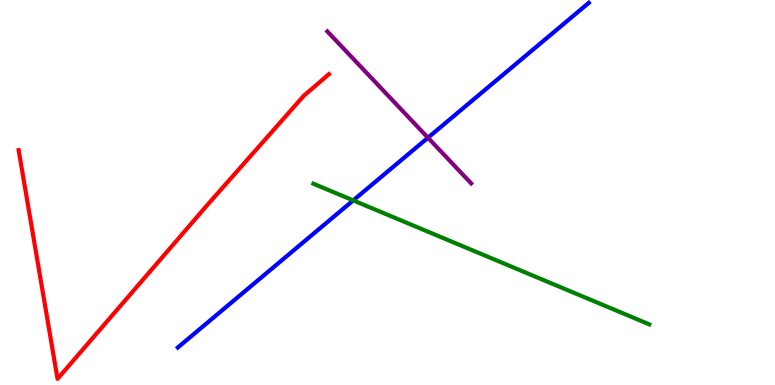[{'lines': ['blue', 'red'], 'intersections': []}, {'lines': ['green', 'red'], 'intersections': []}, {'lines': ['purple', 'red'], 'intersections': []}, {'lines': ['blue', 'green'], 'intersections': [{'x': 4.56, 'y': 4.79}]}, {'lines': ['blue', 'purple'], 'intersections': [{'x': 5.52, 'y': 6.42}]}, {'lines': ['green', 'purple'], 'intersections': []}]